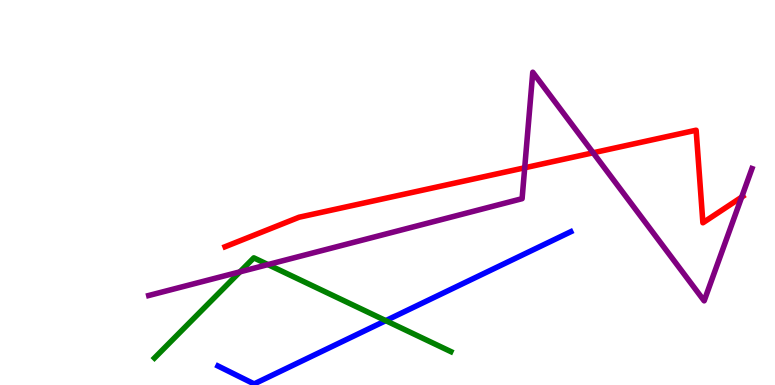[{'lines': ['blue', 'red'], 'intersections': []}, {'lines': ['green', 'red'], 'intersections': []}, {'lines': ['purple', 'red'], 'intersections': [{'x': 6.77, 'y': 5.64}, {'x': 7.65, 'y': 6.03}, {'x': 9.57, 'y': 4.88}]}, {'lines': ['blue', 'green'], 'intersections': [{'x': 4.98, 'y': 1.67}]}, {'lines': ['blue', 'purple'], 'intersections': []}, {'lines': ['green', 'purple'], 'intersections': [{'x': 3.1, 'y': 2.94}, {'x': 3.46, 'y': 3.13}]}]